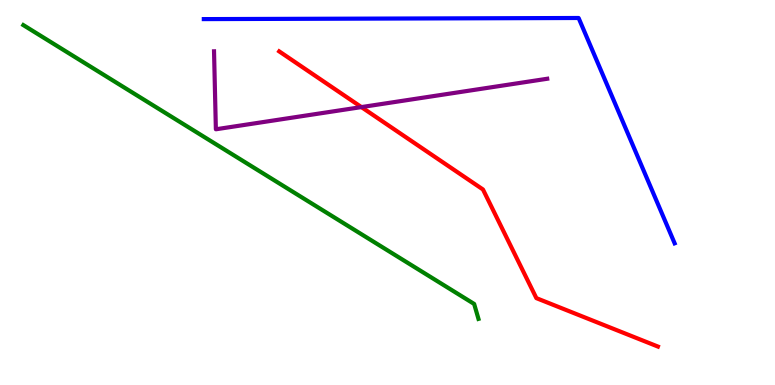[{'lines': ['blue', 'red'], 'intersections': []}, {'lines': ['green', 'red'], 'intersections': []}, {'lines': ['purple', 'red'], 'intersections': [{'x': 4.66, 'y': 7.22}]}, {'lines': ['blue', 'green'], 'intersections': []}, {'lines': ['blue', 'purple'], 'intersections': []}, {'lines': ['green', 'purple'], 'intersections': []}]